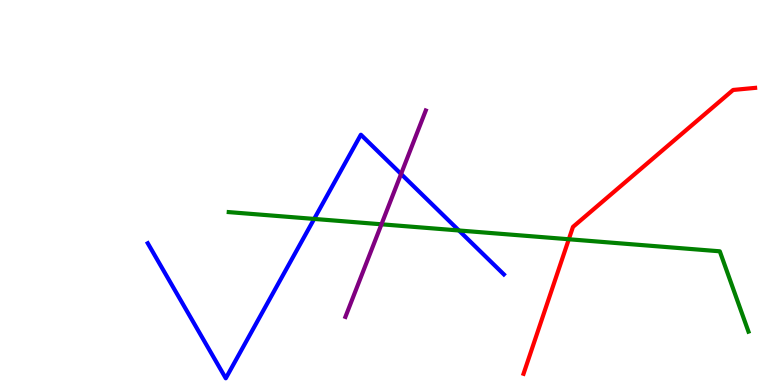[{'lines': ['blue', 'red'], 'intersections': []}, {'lines': ['green', 'red'], 'intersections': [{'x': 7.34, 'y': 3.79}]}, {'lines': ['purple', 'red'], 'intersections': []}, {'lines': ['blue', 'green'], 'intersections': [{'x': 4.05, 'y': 4.31}, {'x': 5.92, 'y': 4.01}]}, {'lines': ['blue', 'purple'], 'intersections': [{'x': 5.17, 'y': 5.48}]}, {'lines': ['green', 'purple'], 'intersections': [{'x': 4.92, 'y': 4.17}]}]